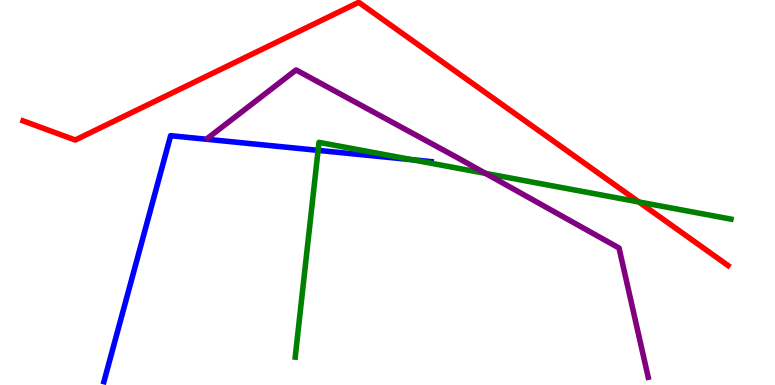[{'lines': ['blue', 'red'], 'intersections': []}, {'lines': ['green', 'red'], 'intersections': [{'x': 8.24, 'y': 4.75}]}, {'lines': ['purple', 'red'], 'intersections': []}, {'lines': ['blue', 'green'], 'intersections': [{'x': 4.1, 'y': 6.09}, {'x': 5.32, 'y': 5.85}]}, {'lines': ['blue', 'purple'], 'intersections': []}, {'lines': ['green', 'purple'], 'intersections': [{'x': 6.26, 'y': 5.5}]}]